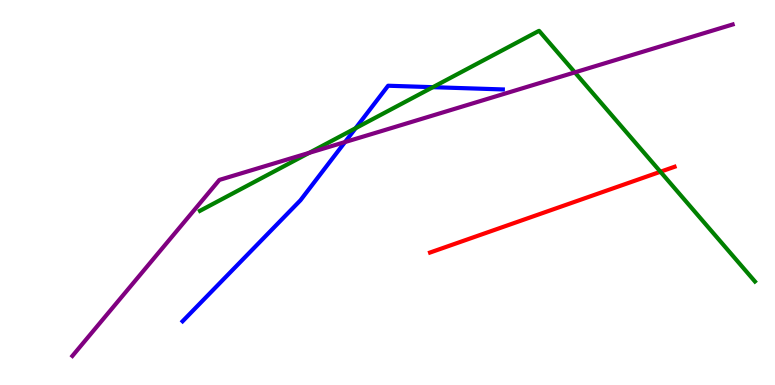[{'lines': ['blue', 'red'], 'intersections': []}, {'lines': ['green', 'red'], 'intersections': [{'x': 8.52, 'y': 5.54}]}, {'lines': ['purple', 'red'], 'intersections': []}, {'lines': ['blue', 'green'], 'intersections': [{'x': 4.59, 'y': 6.67}, {'x': 5.59, 'y': 7.74}]}, {'lines': ['blue', 'purple'], 'intersections': [{'x': 4.45, 'y': 6.31}]}, {'lines': ['green', 'purple'], 'intersections': [{'x': 3.99, 'y': 6.03}, {'x': 7.42, 'y': 8.12}]}]